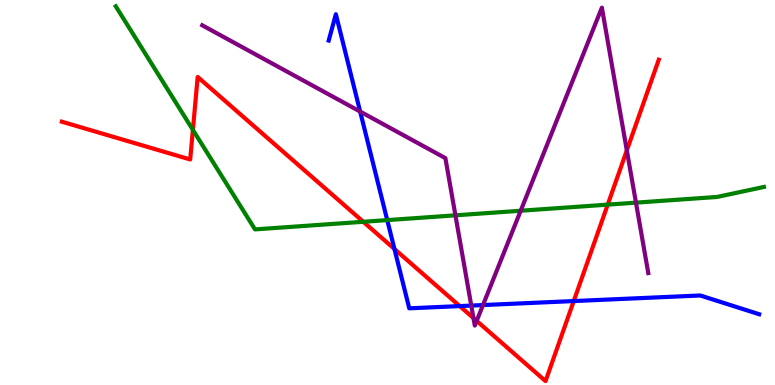[{'lines': ['blue', 'red'], 'intersections': [{'x': 5.09, 'y': 3.53}, {'x': 5.93, 'y': 2.05}, {'x': 7.4, 'y': 2.18}]}, {'lines': ['green', 'red'], 'intersections': [{'x': 2.49, 'y': 6.63}, {'x': 4.69, 'y': 4.24}, {'x': 7.84, 'y': 4.68}]}, {'lines': ['purple', 'red'], 'intersections': [{'x': 6.11, 'y': 1.74}, {'x': 6.15, 'y': 1.67}, {'x': 8.09, 'y': 6.09}]}, {'lines': ['blue', 'green'], 'intersections': [{'x': 5.0, 'y': 4.28}]}, {'lines': ['blue', 'purple'], 'intersections': [{'x': 4.65, 'y': 7.1}, {'x': 6.08, 'y': 2.06}, {'x': 6.23, 'y': 2.08}]}, {'lines': ['green', 'purple'], 'intersections': [{'x': 5.88, 'y': 4.41}, {'x': 6.72, 'y': 4.53}, {'x': 8.21, 'y': 4.74}]}]